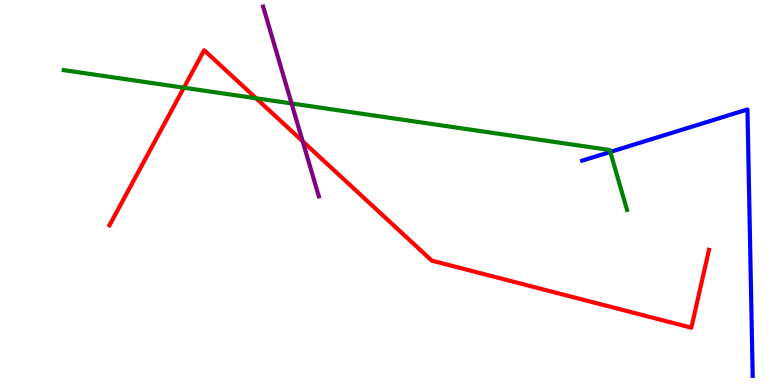[{'lines': ['blue', 'red'], 'intersections': []}, {'lines': ['green', 'red'], 'intersections': [{'x': 2.37, 'y': 7.72}, {'x': 3.3, 'y': 7.45}]}, {'lines': ['purple', 'red'], 'intersections': [{'x': 3.91, 'y': 6.33}]}, {'lines': ['blue', 'green'], 'intersections': [{'x': 7.87, 'y': 6.05}]}, {'lines': ['blue', 'purple'], 'intersections': []}, {'lines': ['green', 'purple'], 'intersections': [{'x': 3.76, 'y': 7.31}]}]